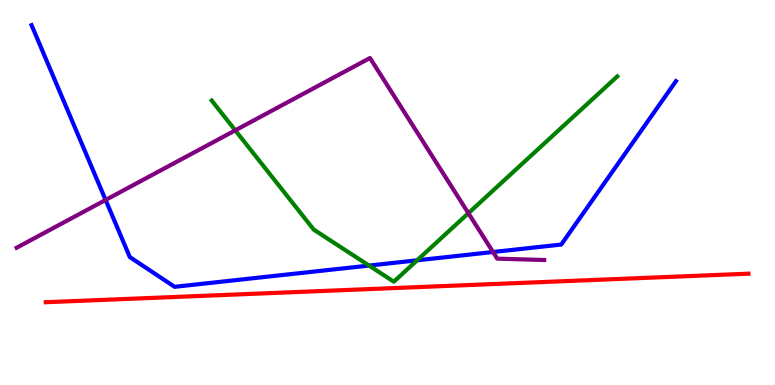[{'lines': ['blue', 'red'], 'intersections': []}, {'lines': ['green', 'red'], 'intersections': []}, {'lines': ['purple', 'red'], 'intersections': []}, {'lines': ['blue', 'green'], 'intersections': [{'x': 4.76, 'y': 3.1}, {'x': 5.38, 'y': 3.24}]}, {'lines': ['blue', 'purple'], 'intersections': [{'x': 1.36, 'y': 4.81}, {'x': 6.36, 'y': 3.45}]}, {'lines': ['green', 'purple'], 'intersections': [{'x': 3.04, 'y': 6.61}, {'x': 6.04, 'y': 4.46}]}]